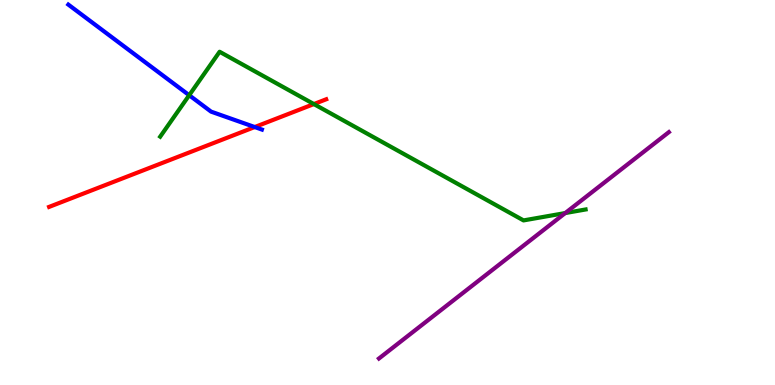[{'lines': ['blue', 'red'], 'intersections': [{'x': 3.29, 'y': 6.7}]}, {'lines': ['green', 'red'], 'intersections': [{'x': 4.05, 'y': 7.3}]}, {'lines': ['purple', 'red'], 'intersections': []}, {'lines': ['blue', 'green'], 'intersections': [{'x': 2.44, 'y': 7.53}]}, {'lines': ['blue', 'purple'], 'intersections': []}, {'lines': ['green', 'purple'], 'intersections': [{'x': 7.29, 'y': 4.47}]}]